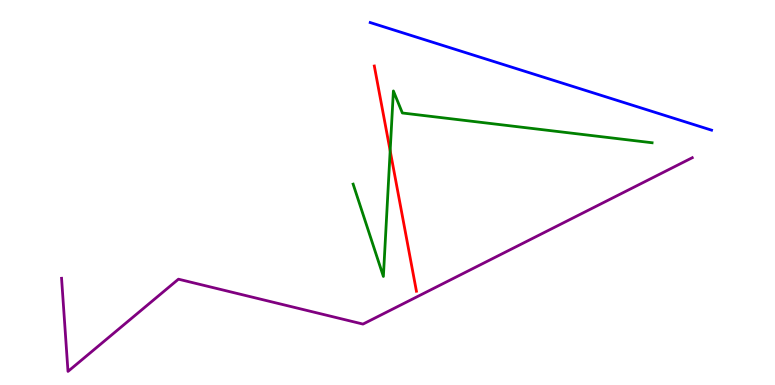[{'lines': ['blue', 'red'], 'intersections': []}, {'lines': ['green', 'red'], 'intersections': [{'x': 5.03, 'y': 6.08}]}, {'lines': ['purple', 'red'], 'intersections': []}, {'lines': ['blue', 'green'], 'intersections': []}, {'lines': ['blue', 'purple'], 'intersections': []}, {'lines': ['green', 'purple'], 'intersections': []}]